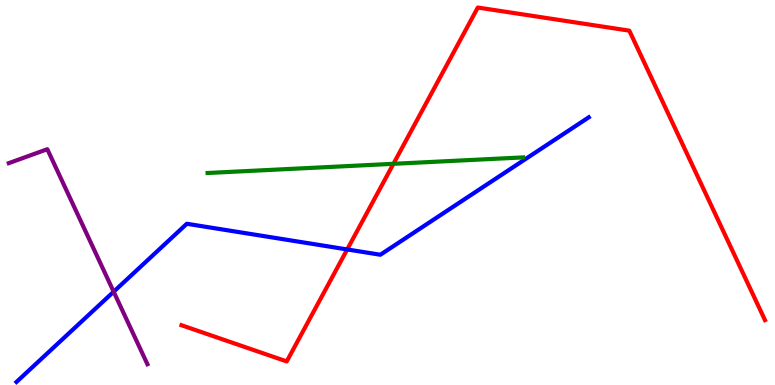[{'lines': ['blue', 'red'], 'intersections': [{'x': 4.48, 'y': 3.52}]}, {'lines': ['green', 'red'], 'intersections': [{'x': 5.08, 'y': 5.75}]}, {'lines': ['purple', 'red'], 'intersections': []}, {'lines': ['blue', 'green'], 'intersections': []}, {'lines': ['blue', 'purple'], 'intersections': [{'x': 1.47, 'y': 2.42}]}, {'lines': ['green', 'purple'], 'intersections': []}]